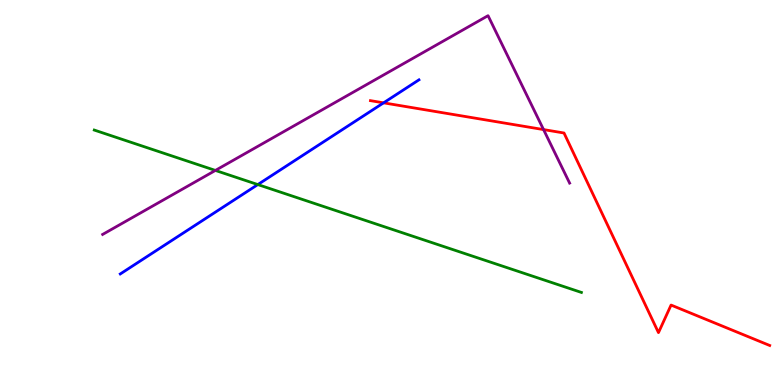[{'lines': ['blue', 'red'], 'intersections': [{'x': 4.95, 'y': 7.33}]}, {'lines': ['green', 'red'], 'intersections': []}, {'lines': ['purple', 'red'], 'intersections': [{'x': 7.01, 'y': 6.63}]}, {'lines': ['blue', 'green'], 'intersections': [{'x': 3.33, 'y': 5.21}]}, {'lines': ['blue', 'purple'], 'intersections': []}, {'lines': ['green', 'purple'], 'intersections': [{'x': 2.78, 'y': 5.57}]}]